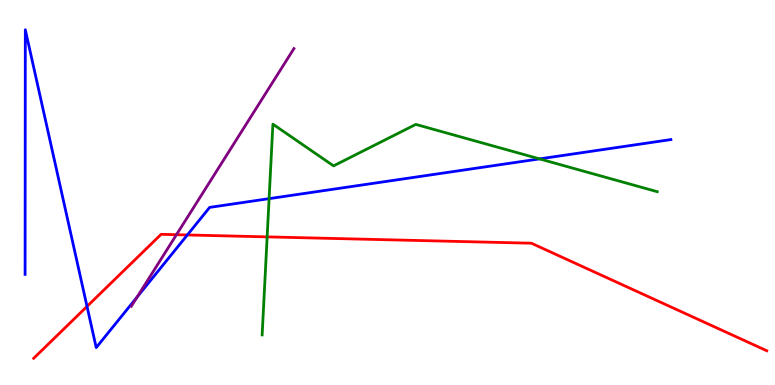[{'lines': ['blue', 'red'], 'intersections': [{'x': 1.12, 'y': 2.04}, {'x': 2.42, 'y': 3.9}]}, {'lines': ['green', 'red'], 'intersections': [{'x': 3.45, 'y': 3.85}]}, {'lines': ['purple', 'red'], 'intersections': [{'x': 2.28, 'y': 3.9}]}, {'lines': ['blue', 'green'], 'intersections': [{'x': 3.47, 'y': 4.84}, {'x': 6.96, 'y': 5.87}]}, {'lines': ['blue', 'purple'], 'intersections': [{'x': 1.77, 'y': 2.28}]}, {'lines': ['green', 'purple'], 'intersections': []}]